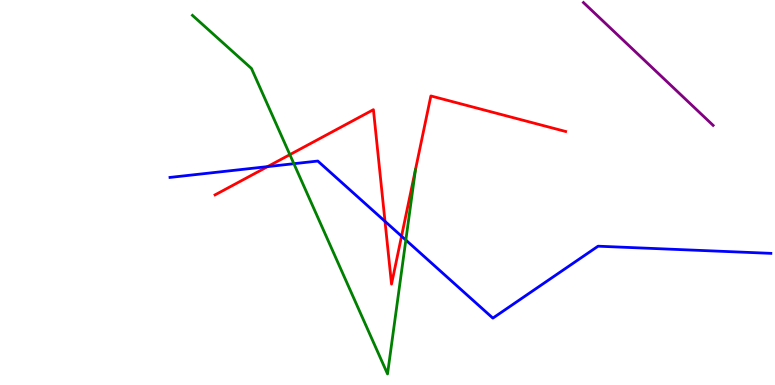[{'lines': ['blue', 'red'], 'intersections': [{'x': 3.45, 'y': 5.67}, {'x': 4.97, 'y': 4.25}, {'x': 5.18, 'y': 3.87}]}, {'lines': ['green', 'red'], 'intersections': [{'x': 3.74, 'y': 5.98}]}, {'lines': ['purple', 'red'], 'intersections': []}, {'lines': ['blue', 'green'], 'intersections': [{'x': 3.79, 'y': 5.75}, {'x': 5.24, 'y': 3.77}]}, {'lines': ['blue', 'purple'], 'intersections': []}, {'lines': ['green', 'purple'], 'intersections': []}]